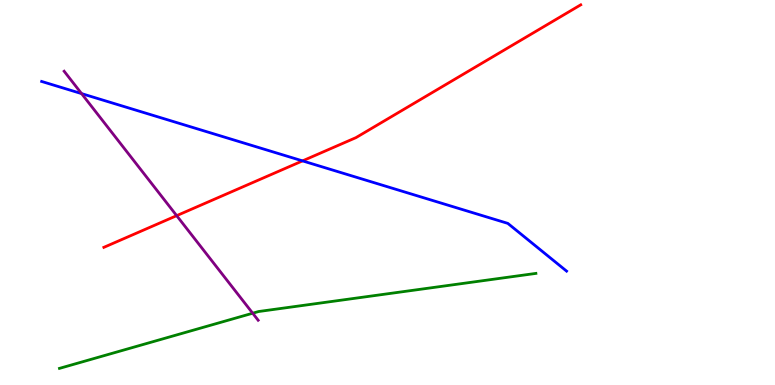[{'lines': ['blue', 'red'], 'intersections': [{'x': 3.9, 'y': 5.82}]}, {'lines': ['green', 'red'], 'intersections': []}, {'lines': ['purple', 'red'], 'intersections': [{'x': 2.28, 'y': 4.4}]}, {'lines': ['blue', 'green'], 'intersections': []}, {'lines': ['blue', 'purple'], 'intersections': [{'x': 1.05, 'y': 7.57}]}, {'lines': ['green', 'purple'], 'intersections': [{'x': 3.26, 'y': 1.86}]}]